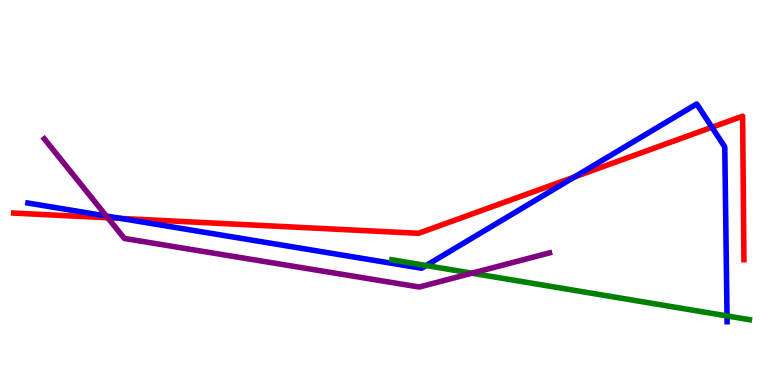[{'lines': ['blue', 'red'], 'intersections': [{'x': 1.56, 'y': 4.33}, {'x': 7.41, 'y': 5.4}, {'x': 9.19, 'y': 6.69}]}, {'lines': ['green', 'red'], 'intersections': []}, {'lines': ['purple', 'red'], 'intersections': [{'x': 1.39, 'y': 4.34}]}, {'lines': ['blue', 'green'], 'intersections': [{'x': 5.5, 'y': 3.1}, {'x': 9.38, 'y': 1.79}]}, {'lines': ['blue', 'purple'], 'intersections': [{'x': 1.37, 'y': 4.39}]}, {'lines': ['green', 'purple'], 'intersections': [{'x': 6.09, 'y': 2.9}]}]